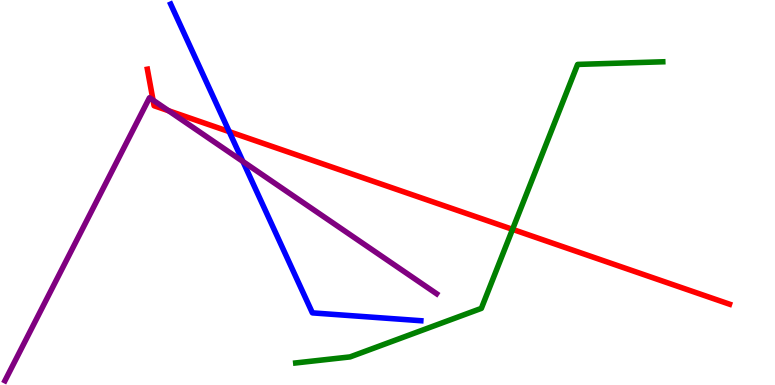[{'lines': ['blue', 'red'], 'intersections': [{'x': 2.96, 'y': 6.58}]}, {'lines': ['green', 'red'], 'intersections': [{'x': 6.61, 'y': 4.04}]}, {'lines': ['purple', 'red'], 'intersections': [{'x': 1.97, 'y': 7.4}, {'x': 2.17, 'y': 7.12}]}, {'lines': ['blue', 'green'], 'intersections': []}, {'lines': ['blue', 'purple'], 'intersections': [{'x': 3.13, 'y': 5.81}]}, {'lines': ['green', 'purple'], 'intersections': []}]